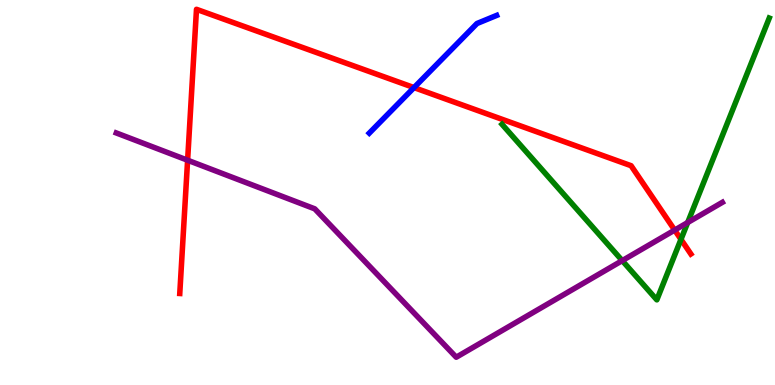[{'lines': ['blue', 'red'], 'intersections': [{'x': 5.34, 'y': 7.72}]}, {'lines': ['green', 'red'], 'intersections': [{'x': 8.79, 'y': 3.78}]}, {'lines': ['purple', 'red'], 'intersections': [{'x': 2.42, 'y': 5.84}, {'x': 8.71, 'y': 4.02}]}, {'lines': ['blue', 'green'], 'intersections': []}, {'lines': ['blue', 'purple'], 'intersections': []}, {'lines': ['green', 'purple'], 'intersections': [{'x': 8.03, 'y': 3.23}, {'x': 8.87, 'y': 4.22}]}]